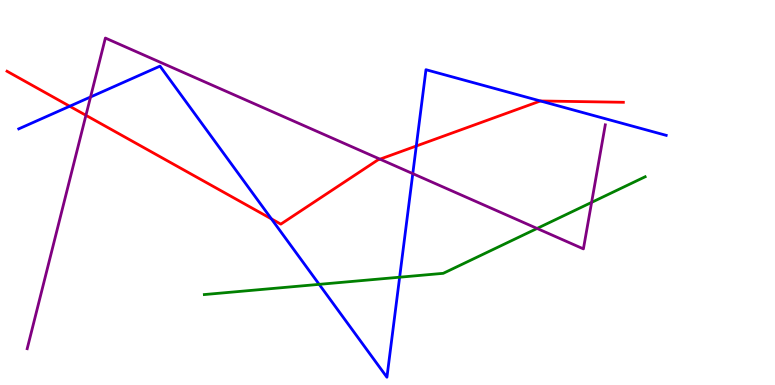[{'lines': ['blue', 'red'], 'intersections': [{'x': 0.899, 'y': 7.24}, {'x': 3.5, 'y': 4.31}, {'x': 5.37, 'y': 6.21}, {'x': 6.97, 'y': 7.38}]}, {'lines': ['green', 'red'], 'intersections': []}, {'lines': ['purple', 'red'], 'intersections': [{'x': 1.11, 'y': 7.0}, {'x': 4.9, 'y': 5.87}]}, {'lines': ['blue', 'green'], 'intersections': [{'x': 4.12, 'y': 2.61}, {'x': 5.16, 'y': 2.8}]}, {'lines': ['blue', 'purple'], 'intersections': [{'x': 1.17, 'y': 7.48}, {'x': 5.33, 'y': 5.49}]}, {'lines': ['green', 'purple'], 'intersections': [{'x': 6.93, 'y': 4.07}, {'x': 7.63, 'y': 4.74}]}]